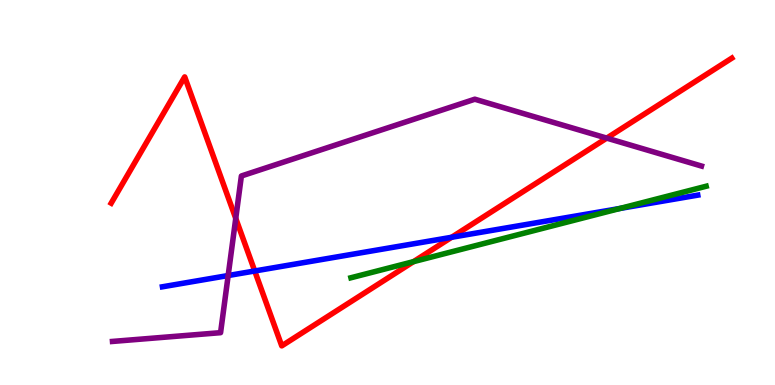[{'lines': ['blue', 'red'], 'intersections': [{'x': 3.29, 'y': 2.96}, {'x': 5.83, 'y': 3.84}]}, {'lines': ['green', 'red'], 'intersections': [{'x': 5.34, 'y': 3.2}]}, {'lines': ['purple', 'red'], 'intersections': [{'x': 3.04, 'y': 4.33}, {'x': 7.83, 'y': 6.41}]}, {'lines': ['blue', 'green'], 'intersections': [{'x': 8.0, 'y': 4.59}]}, {'lines': ['blue', 'purple'], 'intersections': [{'x': 2.94, 'y': 2.84}]}, {'lines': ['green', 'purple'], 'intersections': []}]